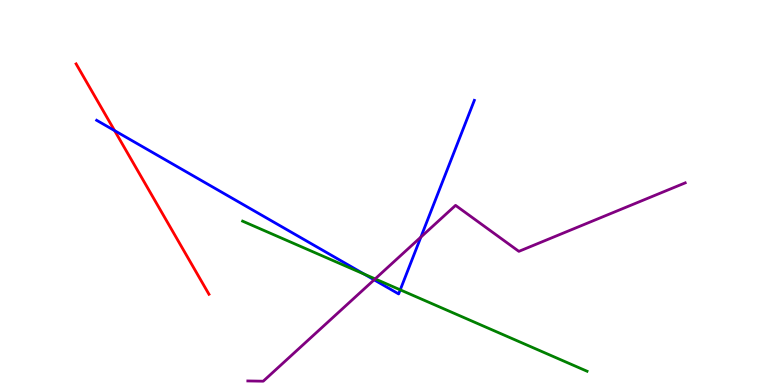[{'lines': ['blue', 'red'], 'intersections': [{'x': 1.48, 'y': 6.61}]}, {'lines': ['green', 'red'], 'intersections': []}, {'lines': ['purple', 'red'], 'intersections': []}, {'lines': ['blue', 'green'], 'intersections': [{'x': 4.7, 'y': 2.88}, {'x': 5.16, 'y': 2.47}]}, {'lines': ['blue', 'purple'], 'intersections': [{'x': 4.83, 'y': 2.73}, {'x': 5.43, 'y': 3.84}]}, {'lines': ['green', 'purple'], 'intersections': [{'x': 4.84, 'y': 2.76}]}]